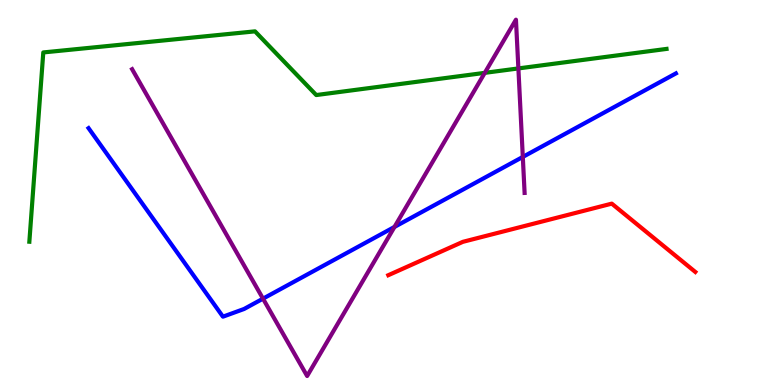[{'lines': ['blue', 'red'], 'intersections': []}, {'lines': ['green', 'red'], 'intersections': []}, {'lines': ['purple', 'red'], 'intersections': []}, {'lines': ['blue', 'green'], 'intersections': []}, {'lines': ['blue', 'purple'], 'intersections': [{'x': 3.39, 'y': 2.24}, {'x': 5.09, 'y': 4.11}, {'x': 6.75, 'y': 5.92}]}, {'lines': ['green', 'purple'], 'intersections': [{'x': 6.26, 'y': 8.11}, {'x': 6.69, 'y': 8.22}]}]